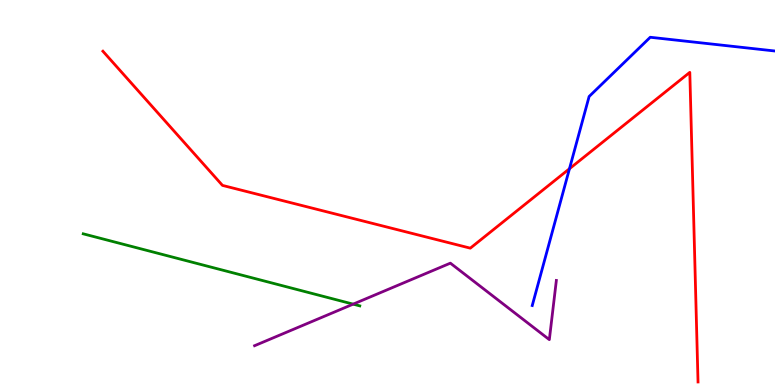[{'lines': ['blue', 'red'], 'intersections': [{'x': 7.35, 'y': 5.62}]}, {'lines': ['green', 'red'], 'intersections': []}, {'lines': ['purple', 'red'], 'intersections': []}, {'lines': ['blue', 'green'], 'intersections': []}, {'lines': ['blue', 'purple'], 'intersections': []}, {'lines': ['green', 'purple'], 'intersections': [{'x': 4.56, 'y': 2.1}]}]